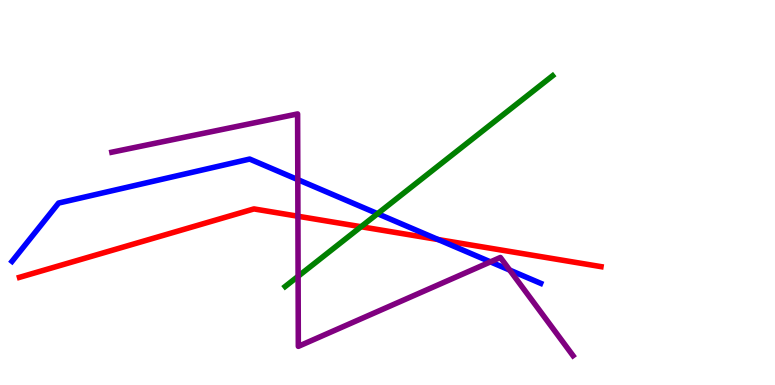[{'lines': ['blue', 'red'], 'intersections': [{'x': 5.65, 'y': 3.78}]}, {'lines': ['green', 'red'], 'intersections': [{'x': 4.66, 'y': 4.11}]}, {'lines': ['purple', 'red'], 'intersections': [{'x': 3.84, 'y': 4.38}]}, {'lines': ['blue', 'green'], 'intersections': [{'x': 4.87, 'y': 4.45}]}, {'lines': ['blue', 'purple'], 'intersections': [{'x': 3.84, 'y': 5.33}, {'x': 6.33, 'y': 3.2}, {'x': 6.58, 'y': 2.98}]}, {'lines': ['green', 'purple'], 'intersections': [{'x': 3.85, 'y': 2.82}]}]